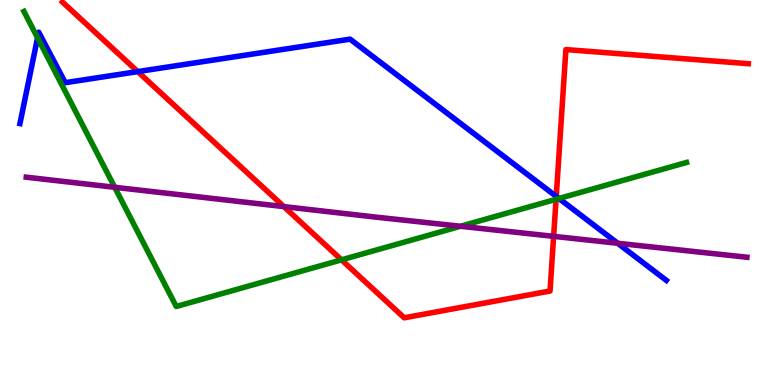[{'lines': ['blue', 'red'], 'intersections': [{'x': 1.78, 'y': 8.14}, {'x': 7.18, 'y': 4.9}]}, {'lines': ['green', 'red'], 'intersections': [{'x': 4.41, 'y': 3.25}, {'x': 7.17, 'y': 4.82}]}, {'lines': ['purple', 'red'], 'intersections': [{'x': 3.66, 'y': 4.63}, {'x': 7.14, 'y': 3.86}]}, {'lines': ['blue', 'green'], 'intersections': [{'x': 0.485, 'y': 9.02}, {'x': 7.21, 'y': 4.84}]}, {'lines': ['blue', 'purple'], 'intersections': [{'x': 7.97, 'y': 3.68}]}, {'lines': ['green', 'purple'], 'intersections': [{'x': 1.48, 'y': 5.14}, {'x': 5.94, 'y': 4.12}]}]